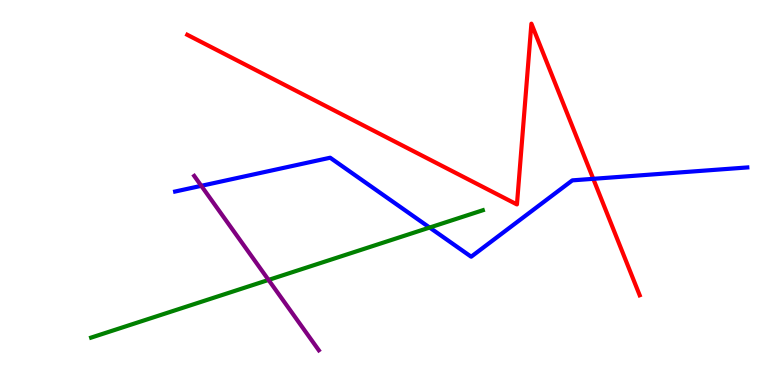[{'lines': ['blue', 'red'], 'intersections': [{'x': 7.65, 'y': 5.36}]}, {'lines': ['green', 'red'], 'intersections': []}, {'lines': ['purple', 'red'], 'intersections': []}, {'lines': ['blue', 'green'], 'intersections': [{'x': 5.54, 'y': 4.09}]}, {'lines': ['blue', 'purple'], 'intersections': [{'x': 2.6, 'y': 5.17}]}, {'lines': ['green', 'purple'], 'intersections': [{'x': 3.47, 'y': 2.73}]}]